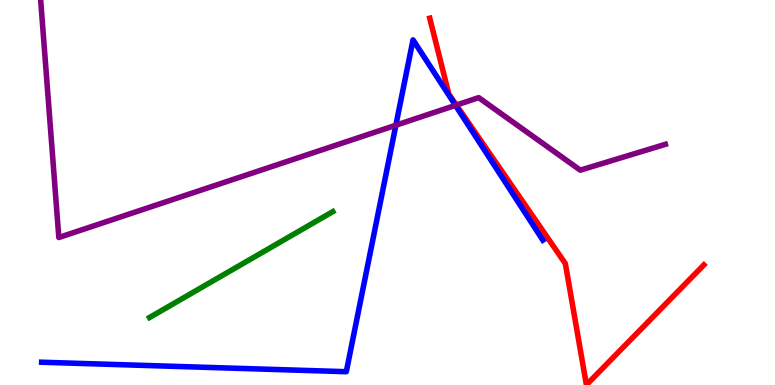[{'lines': ['blue', 'red'], 'intersections': []}, {'lines': ['green', 'red'], 'intersections': []}, {'lines': ['purple', 'red'], 'intersections': [{'x': 5.89, 'y': 7.27}]}, {'lines': ['blue', 'green'], 'intersections': []}, {'lines': ['blue', 'purple'], 'intersections': [{'x': 5.11, 'y': 6.75}, {'x': 5.88, 'y': 7.26}]}, {'lines': ['green', 'purple'], 'intersections': []}]